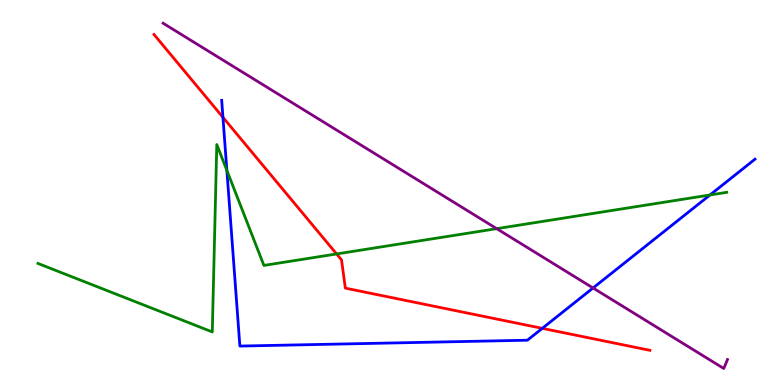[{'lines': ['blue', 'red'], 'intersections': [{'x': 2.88, 'y': 6.95}, {'x': 7.0, 'y': 1.47}]}, {'lines': ['green', 'red'], 'intersections': [{'x': 4.34, 'y': 3.4}]}, {'lines': ['purple', 'red'], 'intersections': []}, {'lines': ['blue', 'green'], 'intersections': [{'x': 2.93, 'y': 5.57}, {'x': 9.16, 'y': 4.94}]}, {'lines': ['blue', 'purple'], 'intersections': [{'x': 7.65, 'y': 2.52}]}, {'lines': ['green', 'purple'], 'intersections': [{'x': 6.41, 'y': 4.06}]}]